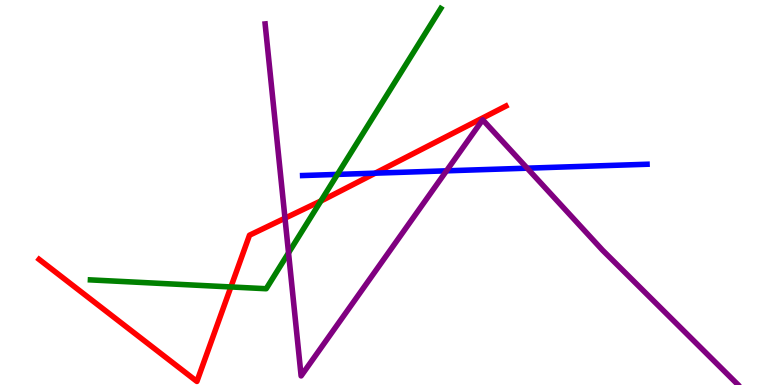[{'lines': ['blue', 'red'], 'intersections': [{'x': 4.84, 'y': 5.5}]}, {'lines': ['green', 'red'], 'intersections': [{'x': 2.98, 'y': 2.55}, {'x': 4.14, 'y': 4.78}]}, {'lines': ['purple', 'red'], 'intersections': [{'x': 3.68, 'y': 4.33}]}, {'lines': ['blue', 'green'], 'intersections': [{'x': 4.35, 'y': 5.47}]}, {'lines': ['blue', 'purple'], 'intersections': [{'x': 5.76, 'y': 5.56}, {'x': 6.8, 'y': 5.63}]}, {'lines': ['green', 'purple'], 'intersections': [{'x': 3.72, 'y': 3.43}]}]